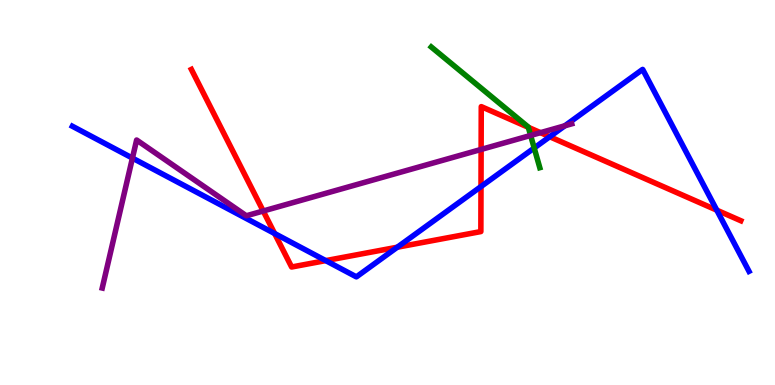[{'lines': ['blue', 'red'], 'intersections': [{'x': 3.54, 'y': 3.93}, {'x': 4.2, 'y': 3.23}, {'x': 5.13, 'y': 3.58}, {'x': 6.21, 'y': 5.15}, {'x': 7.09, 'y': 6.45}, {'x': 9.25, 'y': 4.54}]}, {'lines': ['green', 'red'], 'intersections': [{'x': 6.82, 'y': 6.69}]}, {'lines': ['purple', 'red'], 'intersections': [{'x': 3.4, 'y': 4.52}, {'x': 6.21, 'y': 6.12}, {'x': 6.97, 'y': 6.55}]}, {'lines': ['blue', 'green'], 'intersections': [{'x': 6.89, 'y': 6.16}]}, {'lines': ['blue', 'purple'], 'intersections': [{'x': 1.71, 'y': 5.89}, {'x': 7.29, 'y': 6.73}]}, {'lines': ['green', 'purple'], 'intersections': [{'x': 6.85, 'y': 6.48}]}]